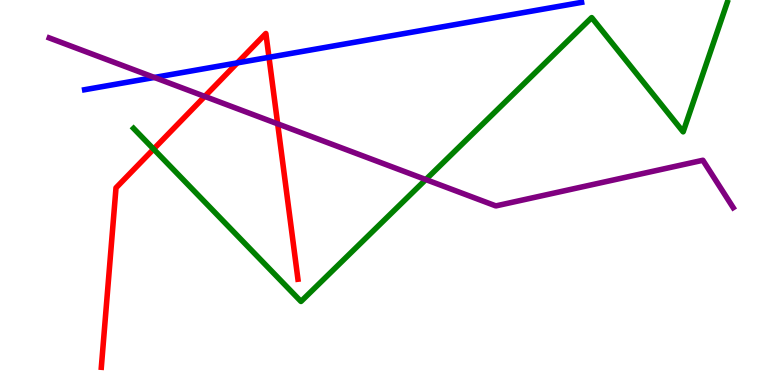[{'lines': ['blue', 'red'], 'intersections': [{'x': 3.06, 'y': 8.37}, {'x': 3.47, 'y': 8.51}]}, {'lines': ['green', 'red'], 'intersections': [{'x': 1.98, 'y': 6.13}]}, {'lines': ['purple', 'red'], 'intersections': [{'x': 2.64, 'y': 7.5}, {'x': 3.58, 'y': 6.78}]}, {'lines': ['blue', 'green'], 'intersections': []}, {'lines': ['blue', 'purple'], 'intersections': [{'x': 1.99, 'y': 7.99}]}, {'lines': ['green', 'purple'], 'intersections': [{'x': 5.49, 'y': 5.34}]}]